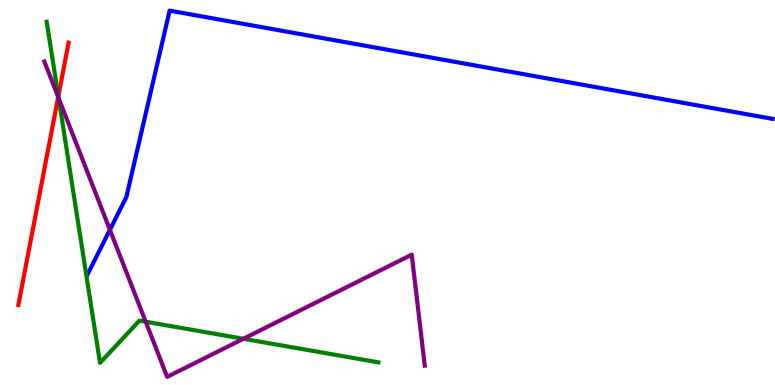[{'lines': ['blue', 'red'], 'intersections': []}, {'lines': ['green', 'red'], 'intersections': [{'x': 0.753, 'y': 7.5}]}, {'lines': ['purple', 'red'], 'intersections': [{'x': 0.751, 'y': 7.48}]}, {'lines': ['blue', 'green'], 'intersections': []}, {'lines': ['blue', 'purple'], 'intersections': [{'x': 1.42, 'y': 4.03}]}, {'lines': ['green', 'purple'], 'intersections': [{'x': 0.757, 'y': 7.45}, {'x': 1.88, 'y': 1.64}, {'x': 3.14, 'y': 1.2}]}]